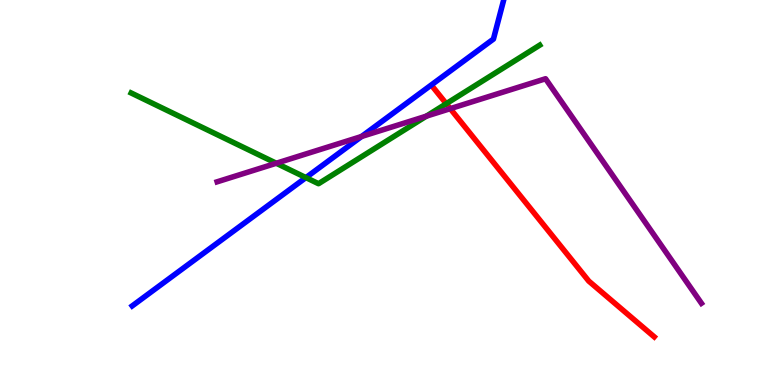[{'lines': ['blue', 'red'], 'intersections': []}, {'lines': ['green', 'red'], 'intersections': [{'x': 5.76, 'y': 7.31}]}, {'lines': ['purple', 'red'], 'intersections': [{'x': 5.81, 'y': 7.18}]}, {'lines': ['blue', 'green'], 'intersections': [{'x': 3.95, 'y': 5.39}]}, {'lines': ['blue', 'purple'], 'intersections': [{'x': 4.67, 'y': 6.45}]}, {'lines': ['green', 'purple'], 'intersections': [{'x': 3.56, 'y': 5.76}, {'x': 5.5, 'y': 6.98}]}]